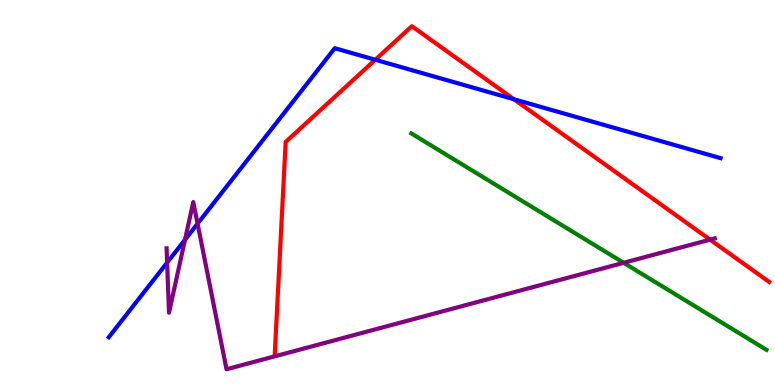[{'lines': ['blue', 'red'], 'intersections': [{'x': 4.84, 'y': 8.45}, {'x': 6.63, 'y': 7.42}]}, {'lines': ['green', 'red'], 'intersections': []}, {'lines': ['purple', 'red'], 'intersections': [{'x': 9.16, 'y': 3.78}]}, {'lines': ['blue', 'green'], 'intersections': []}, {'lines': ['blue', 'purple'], 'intersections': [{'x': 2.16, 'y': 3.18}, {'x': 2.39, 'y': 3.77}, {'x': 2.55, 'y': 4.19}]}, {'lines': ['green', 'purple'], 'intersections': [{'x': 8.05, 'y': 3.17}]}]